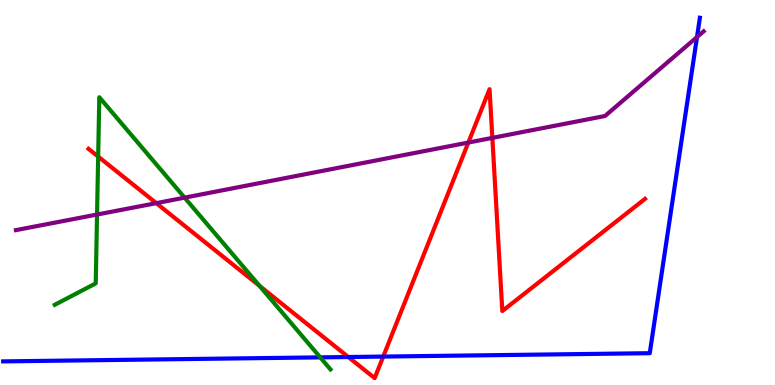[{'lines': ['blue', 'red'], 'intersections': [{'x': 4.49, 'y': 0.727}, {'x': 4.94, 'y': 0.738}]}, {'lines': ['green', 'red'], 'intersections': [{'x': 1.27, 'y': 5.93}, {'x': 3.35, 'y': 2.58}]}, {'lines': ['purple', 'red'], 'intersections': [{'x': 2.02, 'y': 4.72}, {'x': 6.04, 'y': 6.3}, {'x': 6.35, 'y': 6.42}]}, {'lines': ['blue', 'green'], 'intersections': [{'x': 4.13, 'y': 0.718}]}, {'lines': ['blue', 'purple'], 'intersections': [{'x': 8.99, 'y': 9.04}]}, {'lines': ['green', 'purple'], 'intersections': [{'x': 1.25, 'y': 4.43}, {'x': 2.38, 'y': 4.87}]}]